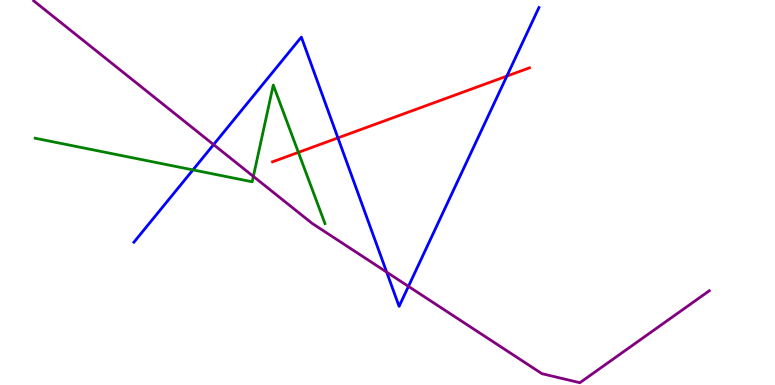[{'lines': ['blue', 'red'], 'intersections': [{'x': 4.36, 'y': 6.42}, {'x': 6.54, 'y': 8.02}]}, {'lines': ['green', 'red'], 'intersections': [{'x': 3.85, 'y': 6.04}]}, {'lines': ['purple', 'red'], 'intersections': []}, {'lines': ['blue', 'green'], 'intersections': [{'x': 2.49, 'y': 5.59}]}, {'lines': ['blue', 'purple'], 'intersections': [{'x': 2.76, 'y': 6.24}, {'x': 4.99, 'y': 2.93}, {'x': 5.27, 'y': 2.56}]}, {'lines': ['green', 'purple'], 'intersections': [{'x': 3.27, 'y': 5.42}]}]